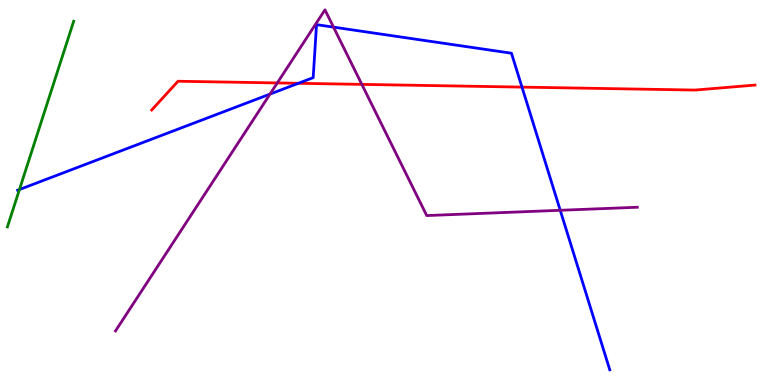[{'lines': ['blue', 'red'], 'intersections': [{'x': 3.85, 'y': 7.84}, {'x': 6.74, 'y': 7.74}]}, {'lines': ['green', 'red'], 'intersections': []}, {'lines': ['purple', 'red'], 'intersections': [{'x': 3.58, 'y': 7.85}, {'x': 4.67, 'y': 7.81}]}, {'lines': ['blue', 'green'], 'intersections': [{'x': 0.251, 'y': 5.08}]}, {'lines': ['blue', 'purple'], 'intersections': [{'x': 3.48, 'y': 7.56}, {'x': 4.3, 'y': 9.3}, {'x': 7.23, 'y': 4.54}]}, {'lines': ['green', 'purple'], 'intersections': []}]